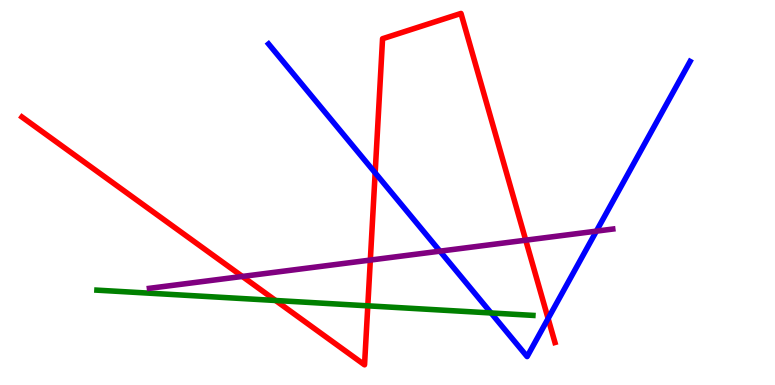[{'lines': ['blue', 'red'], 'intersections': [{'x': 4.84, 'y': 5.51}, {'x': 7.07, 'y': 1.73}]}, {'lines': ['green', 'red'], 'intersections': [{'x': 3.56, 'y': 2.2}, {'x': 4.75, 'y': 2.06}]}, {'lines': ['purple', 'red'], 'intersections': [{'x': 3.13, 'y': 2.82}, {'x': 4.78, 'y': 3.24}, {'x': 6.78, 'y': 3.76}]}, {'lines': ['blue', 'green'], 'intersections': [{'x': 6.34, 'y': 1.87}]}, {'lines': ['blue', 'purple'], 'intersections': [{'x': 5.68, 'y': 3.48}, {'x': 7.7, 'y': 4.0}]}, {'lines': ['green', 'purple'], 'intersections': []}]